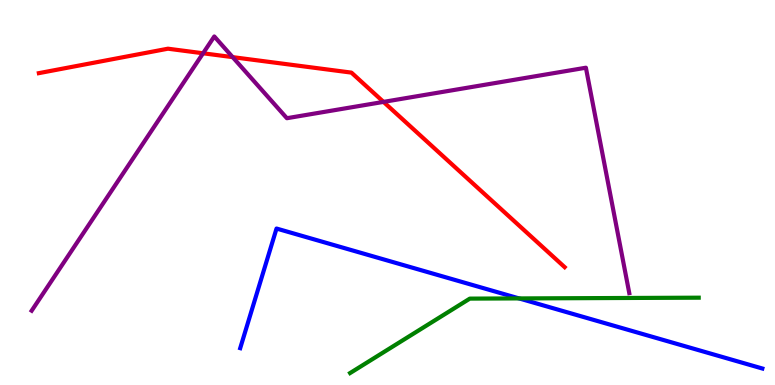[{'lines': ['blue', 'red'], 'intersections': []}, {'lines': ['green', 'red'], 'intersections': []}, {'lines': ['purple', 'red'], 'intersections': [{'x': 2.62, 'y': 8.62}, {'x': 3.0, 'y': 8.52}, {'x': 4.95, 'y': 7.35}]}, {'lines': ['blue', 'green'], 'intersections': [{'x': 6.7, 'y': 2.25}]}, {'lines': ['blue', 'purple'], 'intersections': []}, {'lines': ['green', 'purple'], 'intersections': []}]